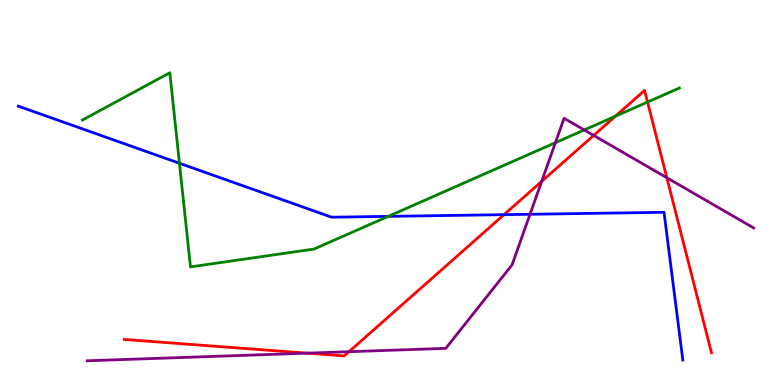[{'lines': ['blue', 'red'], 'intersections': [{'x': 6.5, 'y': 4.42}]}, {'lines': ['green', 'red'], 'intersections': [{'x': 7.94, 'y': 6.98}, {'x': 8.36, 'y': 7.35}]}, {'lines': ['purple', 'red'], 'intersections': [{'x': 3.96, 'y': 0.827}, {'x': 4.5, 'y': 0.865}, {'x': 6.99, 'y': 5.29}, {'x': 7.66, 'y': 6.48}, {'x': 8.6, 'y': 5.38}]}, {'lines': ['blue', 'green'], 'intersections': [{'x': 2.32, 'y': 5.76}, {'x': 5.01, 'y': 4.38}]}, {'lines': ['blue', 'purple'], 'intersections': [{'x': 6.84, 'y': 4.43}]}, {'lines': ['green', 'purple'], 'intersections': [{'x': 7.17, 'y': 6.29}, {'x': 7.54, 'y': 6.62}]}]